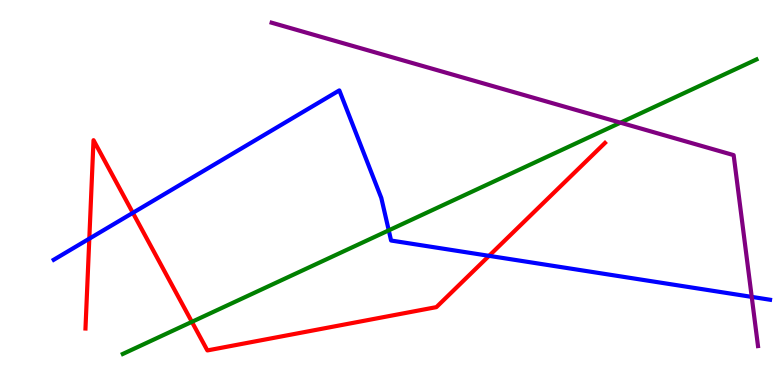[{'lines': ['blue', 'red'], 'intersections': [{'x': 1.15, 'y': 3.8}, {'x': 1.71, 'y': 4.47}, {'x': 6.31, 'y': 3.35}]}, {'lines': ['green', 'red'], 'intersections': [{'x': 2.48, 'y': 1.64}]}, {'lines': ['purple', 'red'], 'intersections': []}, {'lines': ['blue', 'green'], 'intersections': [{'x': 5.02, 'y': 4.02}]}, {'lines': ['blue', 'purple'], 'intersections': [{'x': 9.7, 'y': 2.29}]}, {'lines': ['green', 'purple'], 'intersections': [{'x': 8.01, 'y': 6.81}]}]